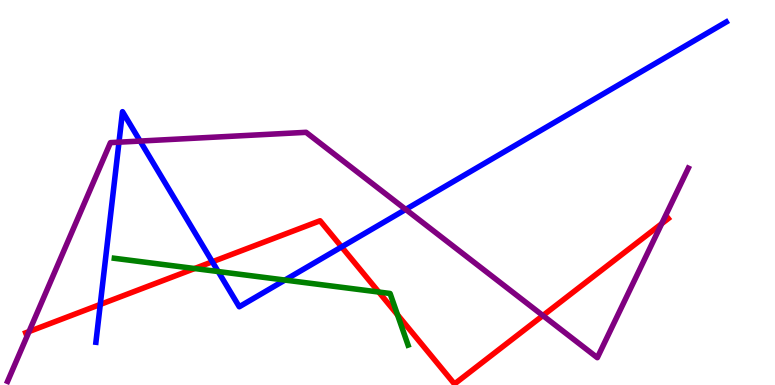[{'lines': ['blue', 'red'], 'intersections': [{'x': 1.29, 'y': 2.09}, {'x': 2.74, 'y': 3.2}, {'x': 4.41, 'y': 3.59}]}, {'lines': ['green', 'red'], 'intersections': [{'x': 2.51, 'y': 3.03}, {'x': 4.89, 'y': 2.41}, {'x': 5.13, 'y': 1.82}]}, {'lines': ['purple', 'red'], 'intersections': [{'x': 0.375, 'y': 1.39}, {'x': 7.01, 'y': 1.8}, {'x': 8.54, 'y': 4.19}]}, {'lines': ['blue', 'green'], 'intersections': [{'x': 2.82, 'y': 2.95}, {'x': 3.68, 'y': 2.73}]}, {'lines': ['blue', 'purple'], 'intersections': [{'x': 1.54, 'y': 6.31}, {'x': 1.81, 'y': 6.34}, {'x': 5.24, 'y': 4.56}]}, {'lines': ['green', 'purple'], 'intersections': []}]